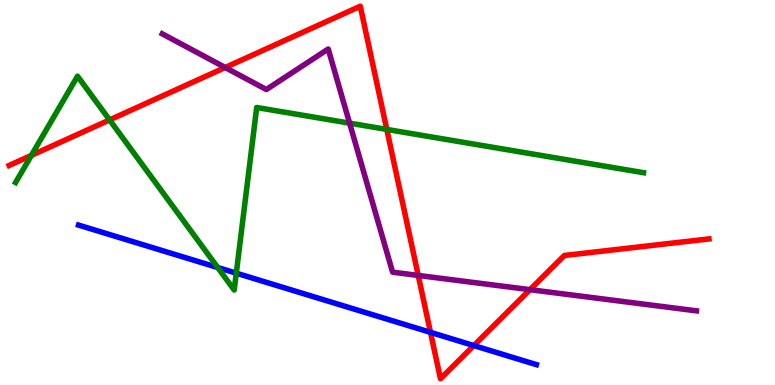[{'lines': ['blue', 'red'], 'intersections': [{'x': 5.55, 'y': 1.37}, {'x': 6.11, 'y': 1.02}]}, {'lines': ['green', 'red'], 'intersections': [{'x': 0.405, 'y': 5.96}, {'x': 1.41, 'y': 6.88}, {'x': 4.99, 'y': 6.64}]}, {'lines': ['purple', 'red'], 'intersections': [{'x': 2.91, 'y': 8.25}, {'x': 5.4, 'y': 2.85}, {'x': 6.84, 'y': 2.48}]}, {'lines': ['blue', 'green'], 'intersections': [{'x': 2.81, 'y': 3.05}, {'x': 3.05, 'y': 2.9}]}, {'lines': ['blue', 'purple'], 'intersections': []}, {'lines': ['green', 'purple'], 'intersections': [{'x': 4.51, 'y': 6.8}]}]